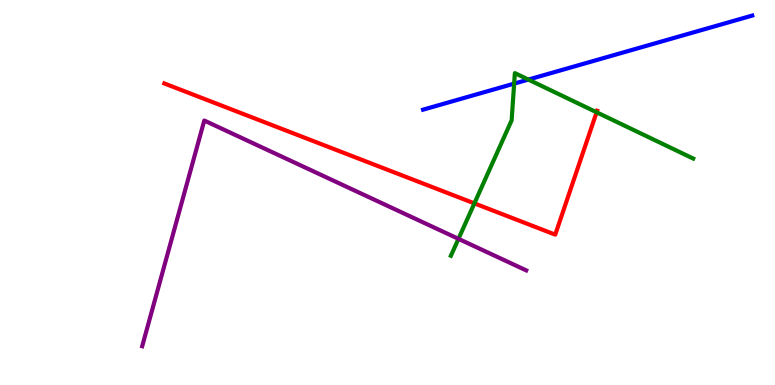[{'lines': ['blue', 'red'], 'intersections': []}, {'lines': ['green', 'red'], 'intersections': [{'x': 6.12, 'y': 4.72}, {'x': 7.7, 'y': 7.08}]}, {'lines': ['purple', 'red'], 'intersections': []}, {'lines': ['blue', 'green'], 'intersections': [{'x': 6.63, 'y': 7.83}, {'x': 6.82, 'y': 7.93}]}, {'lines': ['blue', 'purple'], 'intersections': []}, {'lines': ['green', 'purple'], 'intersections': [{'x': 5.92, 'y': 3.8}]}]